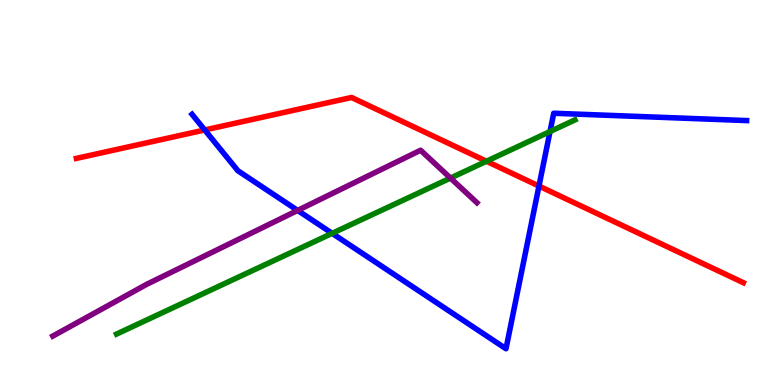[{'lines': ['blue', 'red'], 'intersections': [{'x': 2.64, 'y': 6.62}, {'x': 6.95, 'y': 5.17}]}, {'lines': ['green', 'red'], 'intersections': [{'x': 6.28, 'y': 5.81}]}, {'lines': ['purple', 'red'], 'intersections': []}, {'lines': ['blue', 'green'], 'intersections': [{'x': 4.29, 'y': 3.94}, {'x': 7.1, 'y': 6.58}]}, {'lines': ['blue', 'purple'], 'intersections': [{'x': 3.84, 'y': 4.53}]}, {'lines': ['green', 'purple'], 'intersections': [{'x': 5.81, 'y': 5.37}]}]